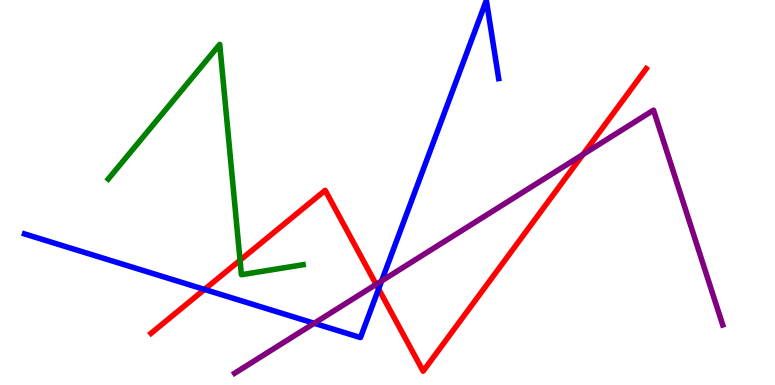[{'lines': ['blue', 'red'], 'intersections': [{'x': 2.64, 'y': 2.48}, {'x': 4.89, 'y': 2.49}]}, {'lines': ['green', 'red'], 'intersections': [{'x': 3.1, 'y': 3.24}]}, {'lines': ['purple', 'red'], 'intersections': [{'x': 4.85, 'y': 2.61}, {'x': 7.52, 'y': 5.99}]}, {'lines': ['blue', 'green'], 'intersections': []}, {'lines': ['blue', 'purple'], 'intersections': [{'x': 4.05, 'y': 1.6}, {'x': 4.92, 'y': 2.7}]}, {'lines': ['green', 'purple'], 'intersections': []}]